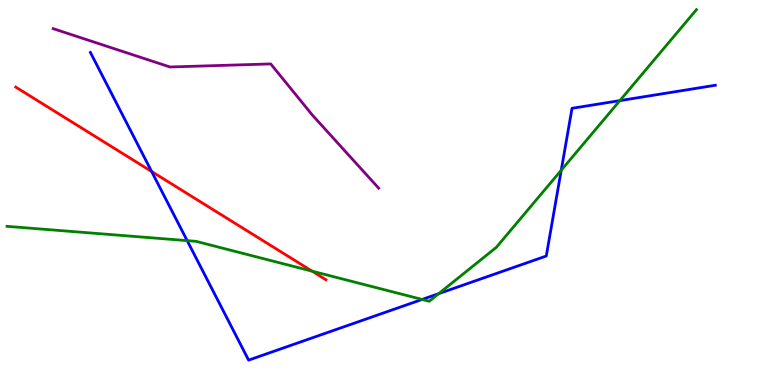[{'lines': ['blue', 'red'], 'intersections': [{'x': 1.96, 'y': 5.55}]}, {'lines': ['green', 'red'], 'intersections': [{'x': 4.03, 'y': 2.96}]}, {'lines': ['purple', 'red'], 'intersections': []}, {'lines': ['blue', 'green'], 'intersections': [{'x': 2.42, 'y': 3.75}, {'x': 5.45, 'y': 2.22}, {'x': 5.66, 'y': 2.37}, {'x': 7.24, 'y': 5.58}, {'x': 8.0, 'y': 7.39}]}, {'lines': ['blue', 'purple'], 'intersections': []}, {'lines': ['green', 'purple'], 'intersections': []}]